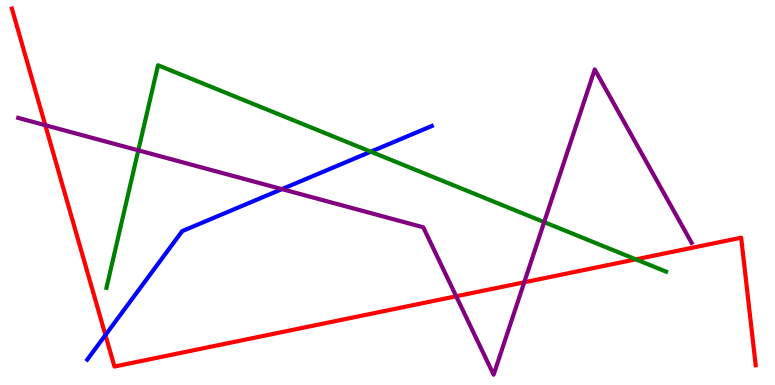[{'lines': ['blue', 'red'], 'intersections': [{'x': 1.36, 'y': 1.3}]}, {'lines': ['green', 'red'], 'intersections': [{'x': 8.2, 'y': 3.26}]}, {'lines': ['purple', 'red'], 'intersections': [{'x': 0.585, 'y': 6.75}, {'x': 5.89, 'y': 2.3}, {'x': 6.76, 'y': 2.67}]}, {'lines': ['blue', 'green'], 'intersections': [{'x': 4.78, 'y': 6.06}]}, {'lines': ['blue', 'purple'], 'intersections': [{'x': 3.64, 'y': 5.09}]}, {'lines': ['green', 'purple'], 'intersections': [{'x': 1.78, 'y': 6.1}, {'x': 7.02, 'y': 4.23}]}]